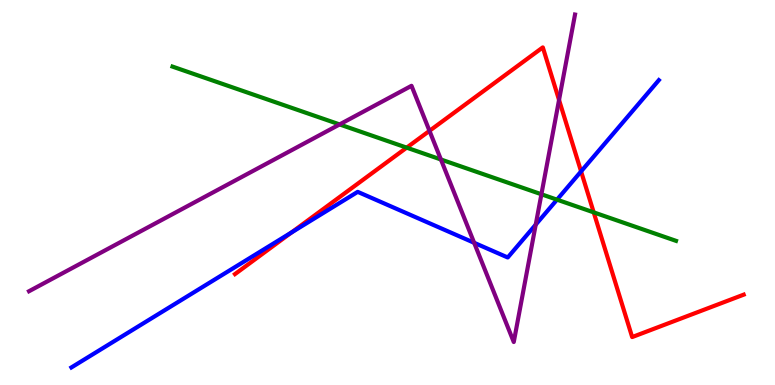[{'lines': ['blue', 'red'], 'intersections': [{'x': 3.76, 'y': 3.96}, {'x': 7.5, 'y': 5.55}]}, {'lines': ['green', 'red'], 'intersections': [{'x': 5.25, 'y': 6.17}, {'x': 7.66, 'y': 4.48}]}, {'lines': ['purple', 'red'], 'intersections': [{'x': 5.54, 'y': 6.6}, {'x': 7.21, 'y': 7.4}]}, {'lines': ['blue', 'green'], 'intersections': [{'x': 7.19, 'y': 4.81}]}, {'lines': ['blue', 'purple'], 'intersections': [{'x': 6.12, 'y': 3.69}, {'x': 6.91, 'y': 4.17}]}, {'lines': ['green', 'purple'], 'intersections': [{'x': 4.38, 'y': 6.77}, {'x': 5.69, 'y': 5.86}, {'x': 6.99, 'y': 4.95}]}]